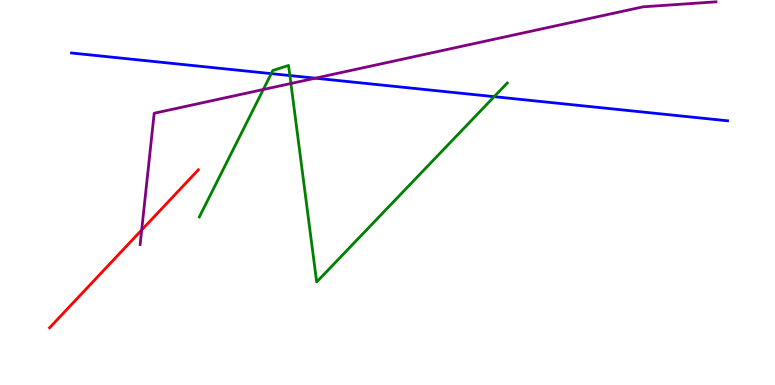[{'lines': ['blue', 'red'], 'intersections': []}, {'lines': ['green', 'red'], 'intersections': []}, {'lines': ['purple', 'red'], 'intersections': [{'x': 1.83, 'y': 4.03}]}, {'lines': ['blue', 'green'], 'intersections': [{'x': 3.5, 'y': 8.09}, {'x': 3.74, 'y': 8.04}, {'x': 6.38, 'y': 7.49}]}, {'lines': ['blue', 'purple'], 'intersections': [{'x': 4.07, 'y': 7.97}]}, {'lines': ['green', 'purple'], 'intersections': [{'x': 3.4, 'y': 7.68}, {'x': 3.75, 'y': 7.83}]}]